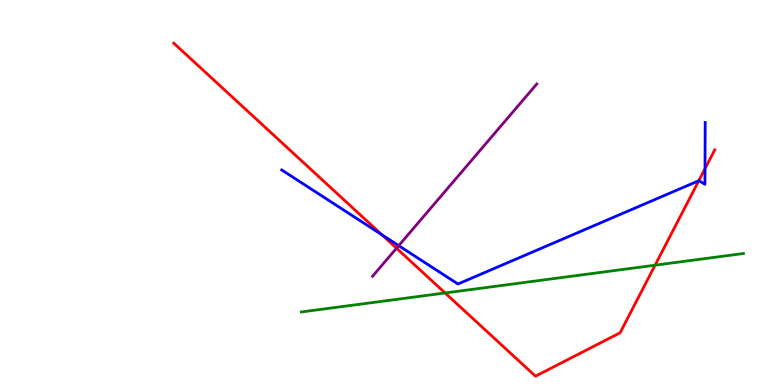[{'lines': ['blue', 'red'], 'intersections': [{'x': 4.93, 'y': 3.9}, {'x': 9.02, 'y': 5.31}, {'x': 9.1, 'y': 5.62}]}, {'lines': ['green', 'red'], 'intersections': [{'x': 5.74, 'y': 2.39}, {'x': 8.45, 'y': 3.11}]}, {'lines': ['purple', 'red'], 'intersections': [{'x': 5.12, 'y': 3.55}]}, {'lines': ['blue', 'green'], 'intersections': []}, {'lines': ['blue', 'purple'], 'intersections': [{'x': 5.14, 'y': 3.62}]}, {'lines': ['green', 'purple'], 'intersections': []}]